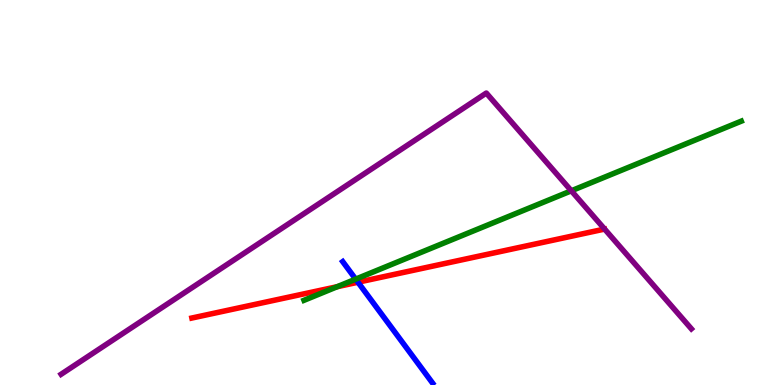[{'lines': ['blue', 'red'], 'intersections': [{'x': 4.62, 'y': 2.67}]}, {'lines': ['green', 'red'], 'intersections': [{'x': 4.35, 'y': 2.55}]}, {'lines': ['purple', 'red'], 'intersections': []}, {'lines': ['blue', 'green'], 'intersections': [{'x': 4.59, 'y': 2.75}]}, {'lines': ['blue', 'purple'], 'intersections': []}, {'lines': ['green', 'purple'], 'intersections': [{'x': 7.37, 'y': 5.04}]}]